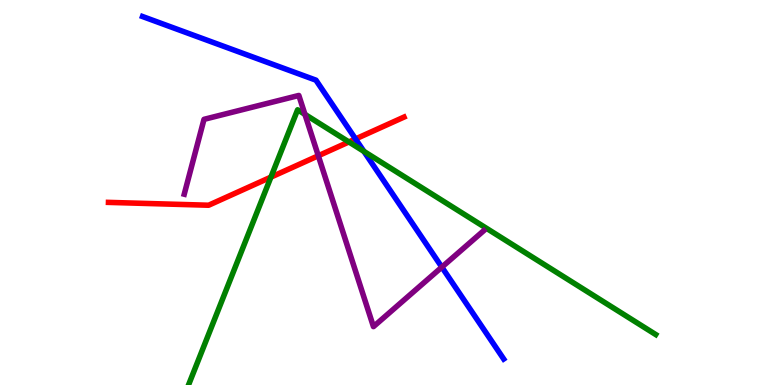[{'lines': ['blue', 'red'], 'intersections': [{'x': 4.59, 'y': 6.39}]}, {'lines': ['green', 'red'], 'intersections': [{'x': 3.5, 'y': 5.4}, {'x': 4.5, 'y': 6.31}]}, {'lines': ['purple', 'red'], 'intersections': [{'x': 4.11, 'y': 5.95}]}, {'lines': ['blue', 'green'], 'intersections': [{'x': 4.7, 'y': 6.07}]}, {'lines': ['blue', 'purple'], 'intersections': [{'x': 5.7, 'y': 3.06}]}, {'lines': ['green', 'purple'], 'intersections': [{'x': 3.93, 'y': 7.03}]}]